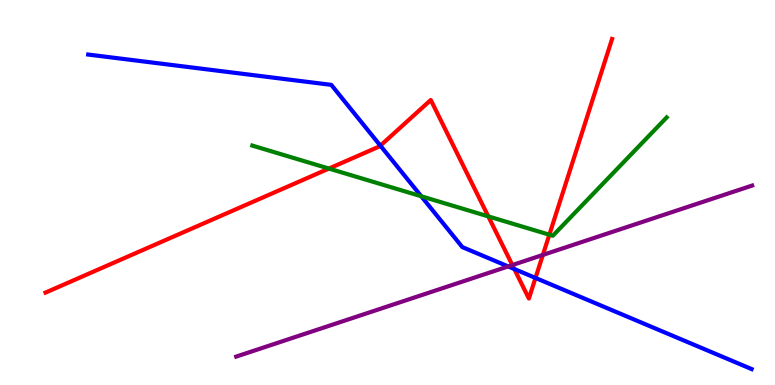[{'lines': ['blue', 'red'], 'intersections': [{'x': 4.91, 'y': 6.22}, {'x': 6.64, 'y': 3.01}, {'x': 6.91, 'y': 2.78}]}, {'lines': ['green', 'red'], 'intersections': [{'x': 4.24, 'y': 5.62}, {'x': 6.3, 'y': 4.38}, {'x': 7.09, 'y': 3.9}]}, {'lines': ['purple', 'red'], 'intersections': [{'x': 6.61, 'y': 3.12}, {'x': 7.0, 'y': 3.38}]}, {'lines': ['blue', 'green'], 'intersections': [{'x': 5.44, 'y': 4.9}]}, {'lines': ['blue', 'purple'], 'intersections': [{'x': 6.56, 'y': 3.08}]}, {'lines': ['green', 'purple'], 'intersections': []}]